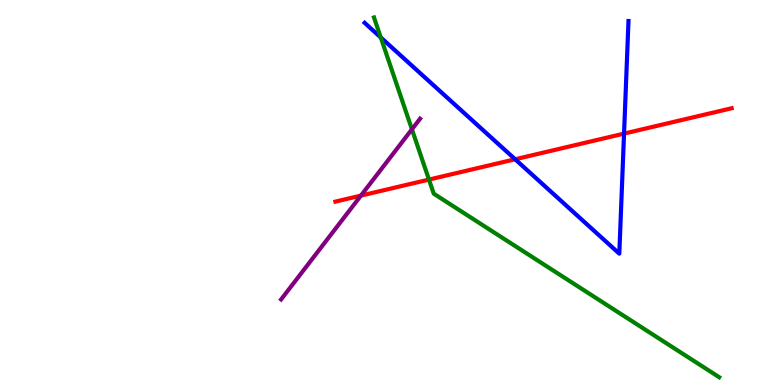[{'lines': ['blue', 'red'], 'intersections': [{'x': 6.65, 'y': 5.86}, {'x': 8.05, 'y': 6.53}]}, {'lines': ['green', 'red'], 'intersections': [{'x': 5.54, 'y': 5.34}]}, {'lines': ['purple', 'red'], 'intersections': [{'x': 4.66, 'y': 4.92}]}, {'lines': ['blue', 'green'], 'intersections': [{'x': 4.91, 'y': 9.03}]}, {'lines': ['blue', 'purple'], 'intersections': []}, {'lines': ['green', 'purple'], 'intersections': [{'x': 5.32, 'y': 6.64}]}]